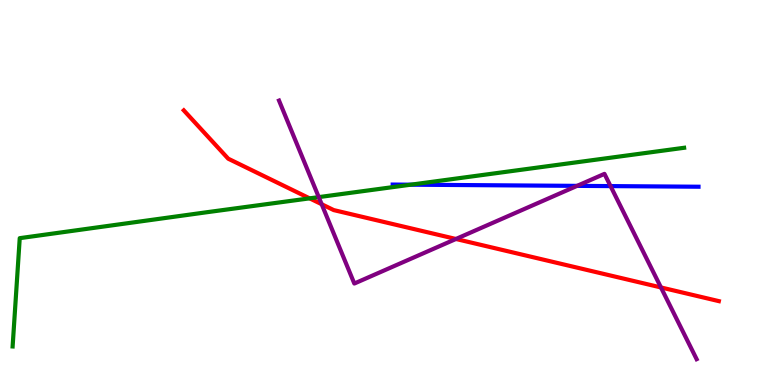[{'lines': ['blue', 'red'], 'intersections': []}, {'lines': ['green', 'red'], 'intersections': [{'x': 4.0, 'y': 4.85}]}, {'lines': ['purple', 'red'], 'intersections': [{'x': 4.15, 'y': 4.7}, {'x': 5.88, 'y': 3.79}, {'x': 8.53, 'y': 2.53}]}, {'lines': ['blue', 'green'], 'intersections': [{'x': 5.3, 'y': 5.2}]}, {'lines': ['blue', 'purple'], 'intersections': [{'x': 7.45, 'y': 5.17}, {'x': 7.88, 'y': 5.17}]}, {'lines': ['green', 'purple'], 'intersections': [{'x': 4.11, 'y': 4.88}]}]